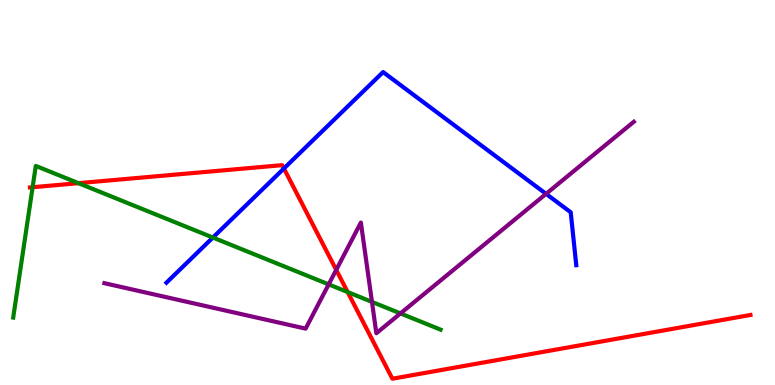[{'lines': ['blue', 'red'], 'intersections': [{'x': 3.66, 'y': 5.62}]}, {'lines': ['green', 'red'], 'intersections': [{'x': 0.421, 'y': 5.14}, {'x': 1.01, 'y': 5.24}, {'x': 4.49, 'y': 2.41}]}, {'lines': ['purple', 'red'], 'intersections': [{'x': 4.34, 'y': 2.99}]}, {'lines': ['blue', 'green'], 'intersections': [{'x': 2.75, 'y': 3.83}]}, {'lines': ['blue', 'purple'], 'intersections': [{'x': 7.05, 'y': 4.96}]}, {'lines': ['green', 'purple'], 'intersections': [{'x': 4.24, 'y': 2.61}, {'x': 4.8, 'y': 2.16}, {'x': 5.17, 'y': 1.86}]}]